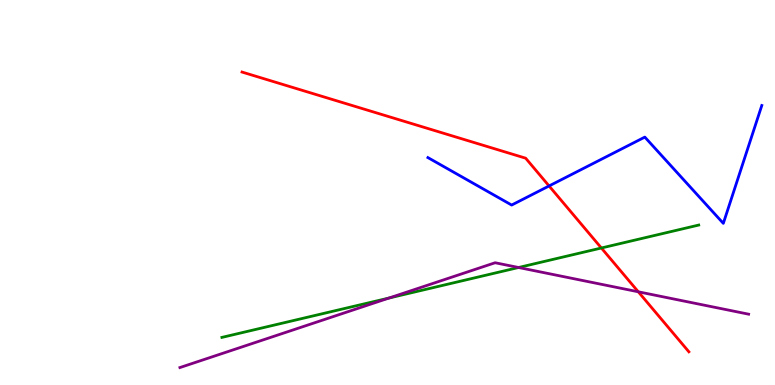[{'lines': ['blue', 'red'], 'intersections': [{'x': 7.08, 'y': 5.17}]}, {'lines': ['green', 'red'], 'intersections': [{'x': 7.76, 'y': 3.56}]}, {'lines': ['purple', 'red'], 'intersections': [{'x': 8.24, 'y': 2.42}]}, {'lines': ['blue', 'green'], 'intersections': []}, {'lines': ['blue', 'purple'], 'intersections': []}, {'lines': ['green', 'purple'], 'intersections': [{'x': 5.02, 'y': 2.26}, {'x': 6.69, 'y': 3.05}]}]